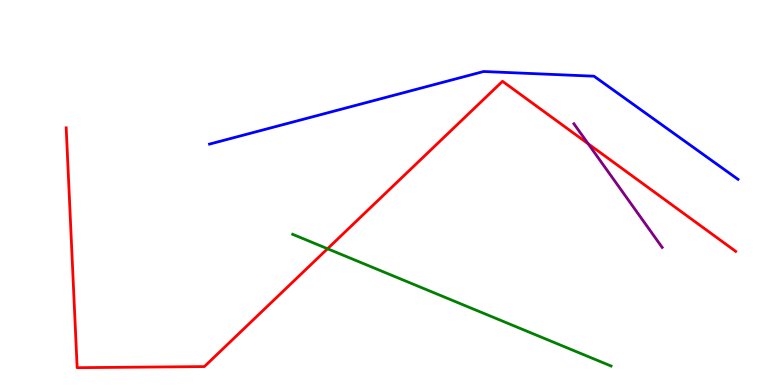[{'lines': ['blue', 'red'], 'intersections': []}, {'lines': ['green', 'red'], 'intersections': [{'x': 4.23, 'y': 3.54}]}, {'lines': ['purple', 'red'], 'intersections': [{'x': 7.59, 'y': 6.27}]}, {'lines': ['blue', 'green'], 'intersections': []}, {'lines': ['blue', 'purple'], 'intersections': []}, {'lines': ['green', 'purple'], 'intersections': []}]